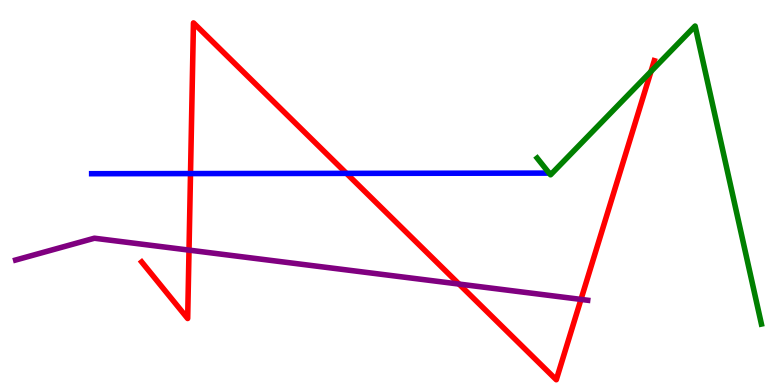[{'lines': ['blue', 'red'], 'intersections': [{'x': 2.46, 'y': 5.49}, {'x': 4.47, 'y': 5.5}]}, {'lines': ['green', 'red'], 'intersections': [{'x': 8.4, 'y': 8.14}]}, {'lines': ['purple', 'red'], 'intersections': [{'x': 2.44, 'y': 3.5}, {'x': 5.92, 'y': 2.62}, {'x': 7.5, 'y': 2.22}]}, {'lines': ['blue', 'green'], 'intersections': []}, {'lines': ['blue', 'purple'], 'intersections': []}, {'lines': ['green', 'purple'], 'intersections': []}]